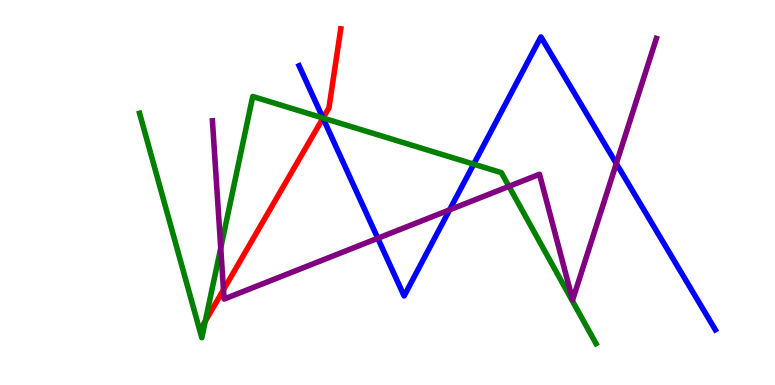[{'lines': ['blue', 'red'], 'intersections': [{'x': 4.17, 'y': 6.93}]}, {'lines': ['green', 'red'], 'intersections': [{'x': 2.65, 'y': 1.66}, {'x': 4.17, 'y': 6.93}]}, {'lines': ['purple', 'red'], 'intersections': [{'x': 2.88, 'y': 2.47}]}, {'lines': ['blue', 'green'], 'intersections': [{'x': 4.17, 'y': 6.94}, {'x': 6.11, 'y': 5.74}]}, {'lines': ['blue', 'purple'], 'intersections': [{'x': 4.87, 'y': 3.81}, {'x': 5.8, 'y': 4.55}, {'x': 7.95, 'y': 5.75}]}, {'lines': ['green', 'purple'], 'intersections': [{'x': 2.85, 'y': 3.56}, {'x': 6.57, 'y': 5.16}]}]